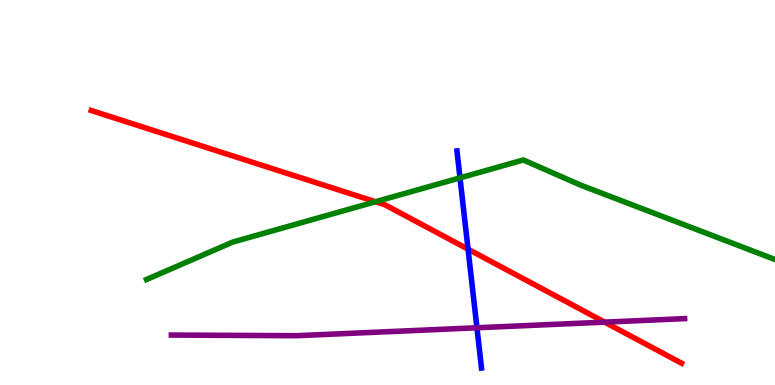[{'lines': ['blue', 'red'], 'intersections': [{'x': 6.04, 'y': 3.53}]}, {'lines': ['green', 'red'], 'intersections': [{'x': 4.84, 'y': 4.76}]}, {'lines': ['purple', 'red'], 'intersections': [{'x': 7.8, 'y': 1.63}]}, {'lines': ['blue', 'green'], 'intersections': [{'x': 5.94, 'y': 5.38}]}, {'lines': ['blue', 'purple'], 'intersections': [{'x': 6.15, 'y': 1.49}]}, {'lines': ['green', 'purple'], 'intersections': []}]